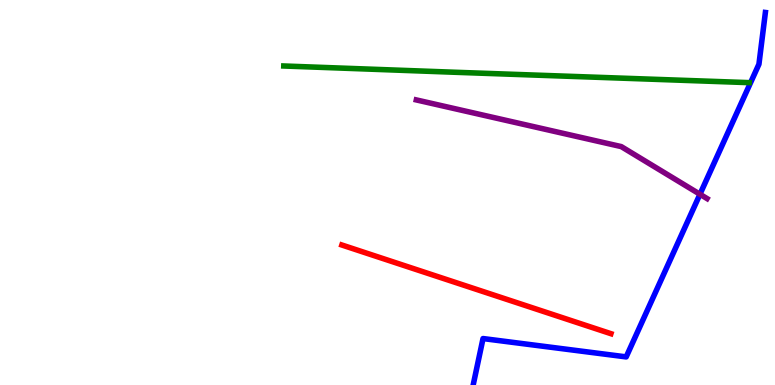[{'lines': ['blue', 'red'], 'intersections': []}, {'lines': ['green', 'red'], 'intersections': []}, {'lines': ['purple', 'red'], 'intersections': []}, {'lines': ['blue', 'green'], 'intersections': []}, {'lines': ['blue', 'purple'], 'intersections': [{'x': 9.03, 'y': 4.95}]}, {'lines': ['green', 'purple'], 'intersections': []}]